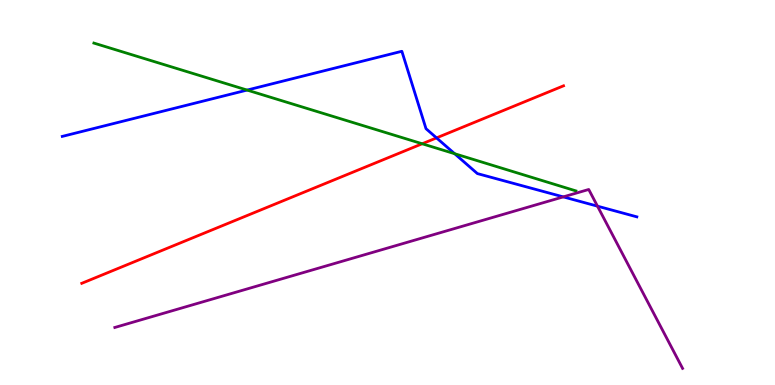[{'lines': ['blue', 'red'], 'intersections': [{'x': 5.63, 'y': 6.42}]}, {'lines': ['green', 'red'], 'intersections': [{'x': 5.45, 'y': 6.27}]}, {'lines': ['purple', 'red'], 'intersections': []}, {'lines': ['blue', 'green'], 'intersections': [{'x': 3.19, 'y': 7.66}, {'x': 5.87, 'y': 6.01}]}, {'lines': ['blue', 'purple'], 'intersections': [{'x': 7.27, 'y': 4.89}, {'x': 7.71, 'y': 4.65}]}, {'lines': ['green', 'purple'], 'intersections': []}]